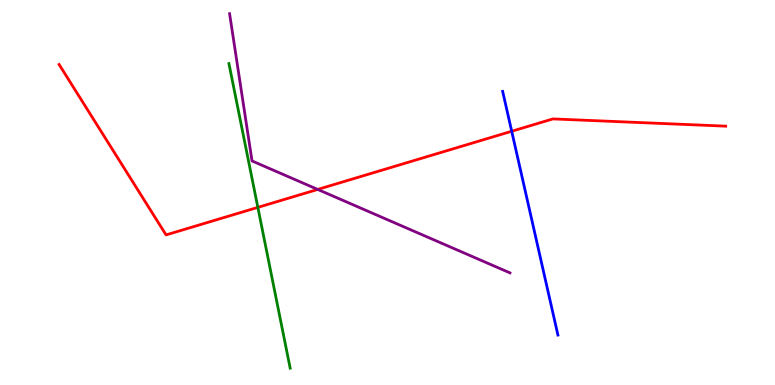[{'lines': ['blue', 'red'], 'intersections': [{'x': 6.6, 'y': 6.59}]}, {'lines': ['green', 'red'], 'intersections': [{'x': 3.33, 'y': 4.61}]}, {'lines': ['purple', 'red'], 'intersections': [{'x': 4.1, 'y': 5.08}]}, {'lines': ['blue', 'green'], 'intersections': []}, {'lines': ['blue', 'purple'], 'intersections': []}, {'lines': ['green', 'purple'], 'intersections': []}]